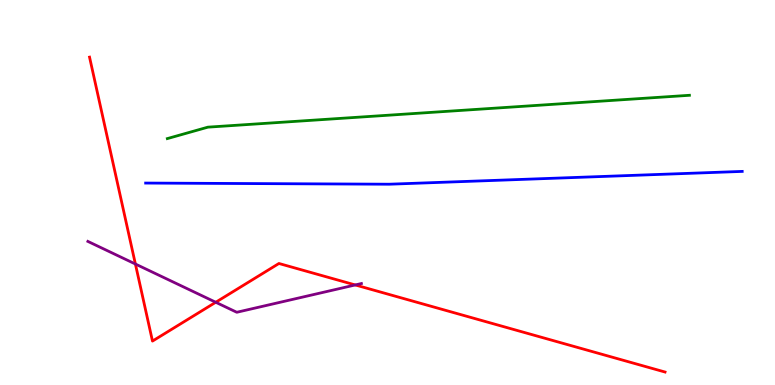[{'lines': ['blue', 'red'], 'intersections': []}, {'lines': ['green', 'red'], 'intersections': []}, {'lines': ['purple', 'red'], 'intersections': [{'x': 1.75, 'y': 3.14}, {'x': 2.78, 'y': 2.15}, {'x': 4.58, 'y': 2.6}]}, {'lines': ['blue', 'green'], 'intersections': []}, {'lines': ['blue', 'purple'], 'intersections': []}, {'lines': ['green', 'purple'], 'intersections': []}]